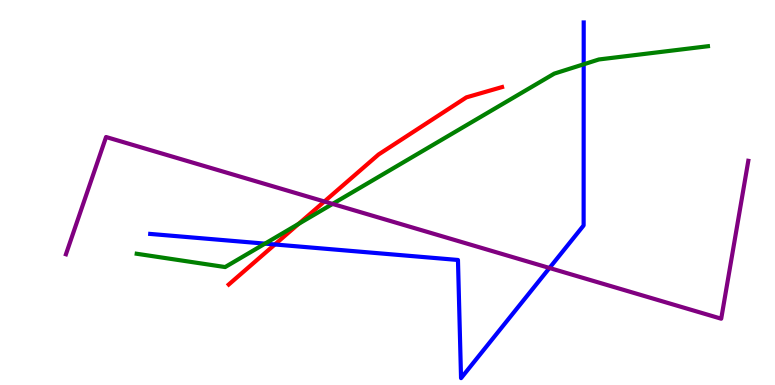[{'lines': ['blue', 'red'], 'intersections': [{'x': 3.55, 'y': 3.65}]}, {'lines': ['green', 'red'], 'intersections': [{'x': 3.85, 'y': 4.18}]}, {'lines': ['purple', 'red'], 'intersections': [{'x': 4.19, 'y': 4.77}]}, {'lines': ['blue', 'green'], 'intersections': [{'x': 3.42, 'y': 3.67}, {'x': 7.53, 'y': 8.33}]}, {'lines': ['blue', 'purple'], 'intersections': [{'x': 7.09, 'y': 3.04}]}, {'lines': ['green', 'purple'], 'intersections': [{'x': 4.29, 'y': 4.7}]}]